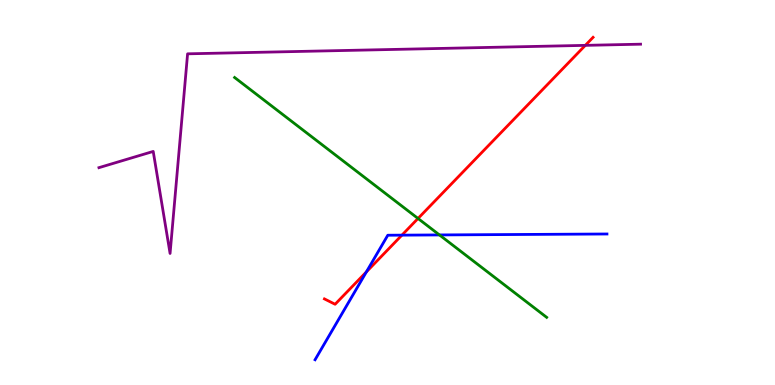[{'lines': ['blue', 'red'], 'intersections': [{'x': 4.73, 'y': 2.94}, {'x': 5.19, 'y': 3.89}]}, {'lines': ['green', 'red'], 'intersections': [{'x': 5.39, 'y': 4.33}]}, {'lines': ['purple', 'red'], 'intersections': [{'x': 7.55, 'y': 8.82}]}, {'lines': ['blue', 'green'], 'intersections': [{'x': 5.67, 'y': 3.9}]}, {'lines': ['blue', 'purple'], 'intersections': []}, {'lines': ['green', 'purple'], 'intersections': []}]